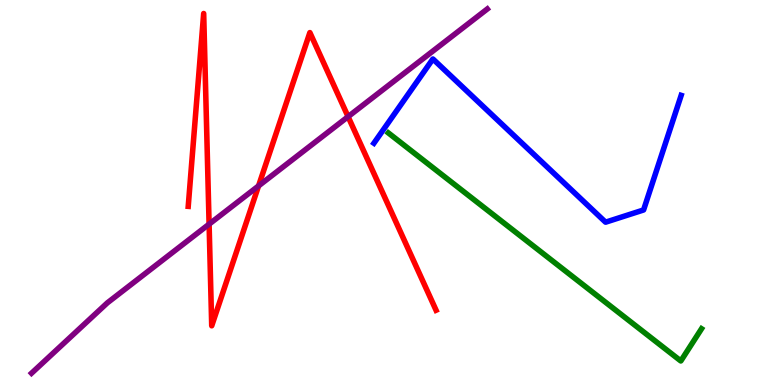[{'lines': ['blue', 'red'], 'intersections': []}, {'lines': ['green', 'red'], 'intersections': []}, {'lines': ['purple', 'red'], 'intersections': [{'x': 2.7, 'y': 4.18}, {'x': 3.34, 'y': 5.17}, {'x': 4.49, 'y': 6.97}]}, {'lines': ['blue', 'green'], 'intersections': []}, {'lines': ['blue', 'purple'], 'intersections': []}, {'lines': ['green', 'purple'], 'intersections': []}]